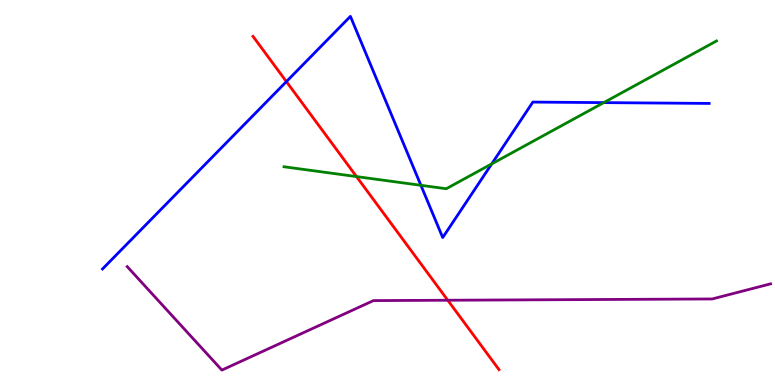[{'lines': ['blue', 'red'], 'intersections': [{'x': 3.7, 'y': 7.88}]}, {'lines': ['green', 'red'], 'intersections': [{'x': 4.6, 'y': 5.41}]}, {'lines': ['purple', 'red'], 'intersections': [{'x': 5.78, 'y': 2.2}]}, {'lines': ['blue', 'green'], 'intersections': [{'x': 5.43, 'y': 5.19}, {'x': 6.35, 'y': 5.74}, {'x': 7.79, 'y': 7.33}]}, {'lines': ['blue', 'purple'], 'intersections': []}, {'lines': ['green', 'purple'], 'intersections': []}]